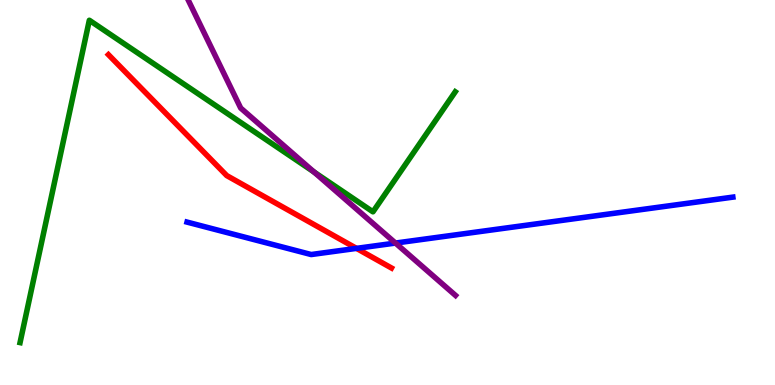[{'lines': ['blue', 'red'], 'intersections': [{'x': 4.6, 'y': 3.55}]}, {'lines': ['green', 'red'], 'intersections': []}, {'lines': ['purple', 'red'], 'intersections': []}, {'lines': ['blue', 'green'], 'intersections': []}, {'lines': ['blue', 'purple'], 'intersections': [{'x': 5.1, 'y': 3.69}]}, {'lines': ['green', 'purple'], 'intersections': [{'x': 4.05, 'y': 5.53}]}]